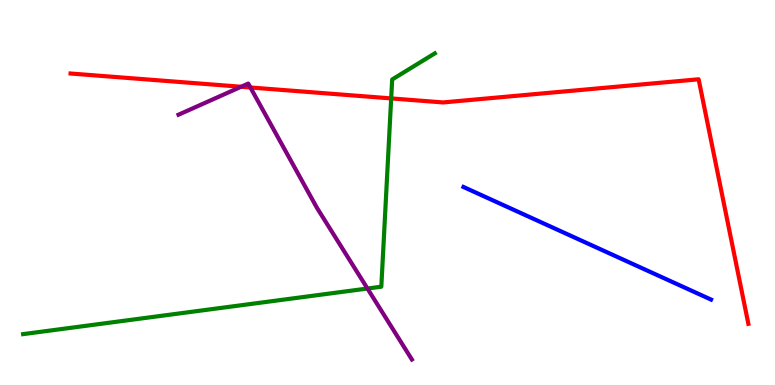[{'lines': ['blue', 'red'], 'intersections': []}, {'lines': ['green', 'red'], 'intersections': [{'x': 5.05, 'y': 7.44}]}, {'lines': ['purple', 'red'], 'intersections': [{'x': 3.11, 'y': 7.75}, {'x': 3.23, 'y': 7.73}]}, {'lines': ['blue', 'green'], 'intersections': []}, {'lines': ['blue', 'purple'], 'intersections': []}, {'lines': ['green', 'purple'], 'intersections': [{'x': 4.74, 'y': 2.51}]}]